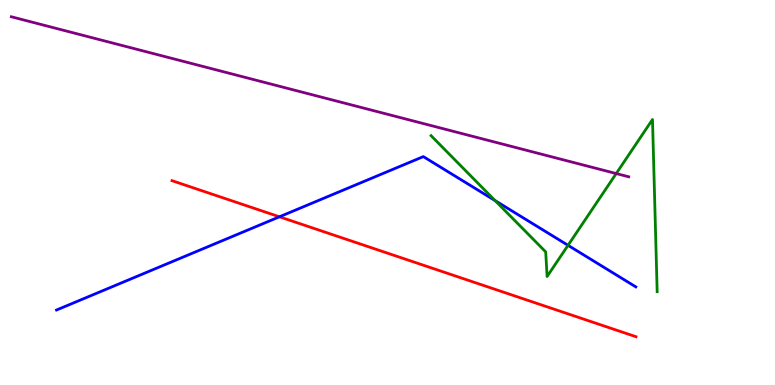[{'lines': ['blue', 'red'], 'intersections': [{'x': 3.61, 'y': 4.37}]}, {'lines': ['green', 'red'], 'intersections': []}, {'lines': ['purple', 'red'], 'intersections': []}, {'lines': ['blue', 'green'], 'intersections': [{'x': 6.39, 'y': 4.79}, {'x': 7.33, 'y': 3.63}]}, {'lines': ['blue', 'purple'], 'intersections': []}, {'lines': ['green', 'purple'], 'intersections': [{'x': 7.95, 'y': 5.49}]}]